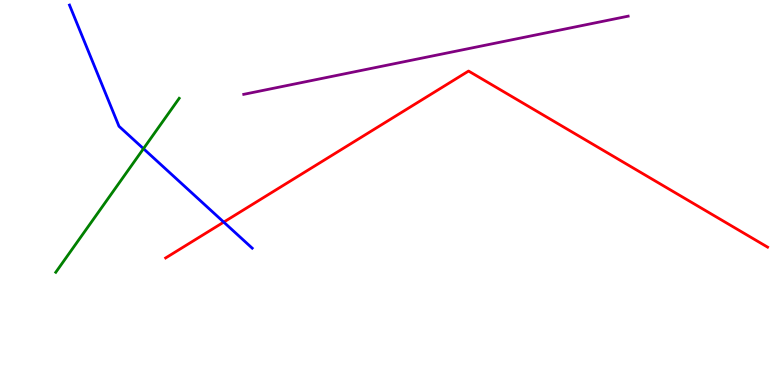[{'lines': ['blue', 'red'], 'intersections': [{'x': 2.89, 'y': 4.23}]}, {'lines': ['green', 'red'], 'intersections': []}, {'lines': ['purple', 'red'], 'intersections': []}, {'lines': ['blue', 'green'], 'intersections': [{'x': 1.85, 'y': 6.14}]}, {'lines': ['blue', 'purple'], 'intersections': []}, {'lines': ['green', 'purple'], 'intersections': []}]